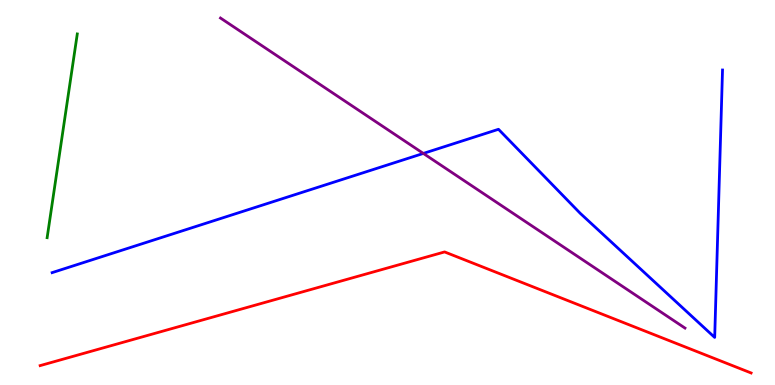[{'lines': ['blue', 'red'], 'intersections': []}, {'lines': ['green', 'red'], 'intersections': []}, {'lines': ['purple', 'red'], 'intersections': []}, {'lines': ['blue', 'green'], 'intersections': []}, {'lines': ['blue', 'purple'], 'intersections': [{'x': 5.46, 'y': 6.01}]}, {'lines': ['green', 'purple'], 'intersections': []}]